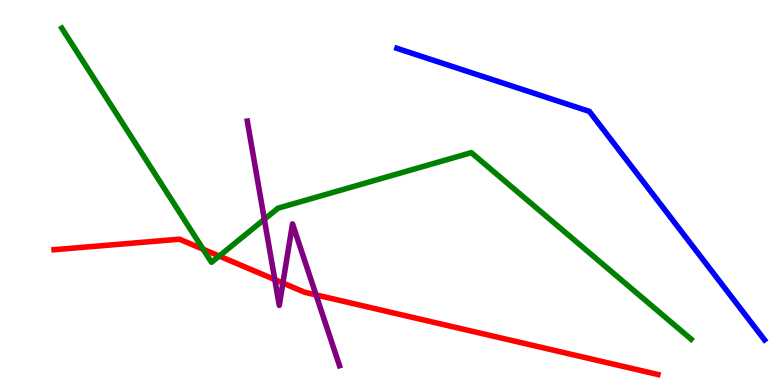[{'lines': ['blue', 'red'], 'intersections': []}, {'lines': ['green', 'red'], 'intersections': [{'x': 2.62, 'y': 3.53}, {'x': 2.83, 'y': 3.35}]}, {'lines': ['purple', 'red'], 'intersections': [{'x': 3.55, 'y': 2.74}, {'x': 3.65, 'y': 2.65}, {'x': 4.08, 'y': 2.34}]}, {'lines': ['blue', 'green'], 'intersections': []}, {'lines': ['blue', 'purple'], 'intersections': []}, {'lines': ['green', 'purple'], 'intersections': [{'x': 3.41, 'y': 4.3}]}]